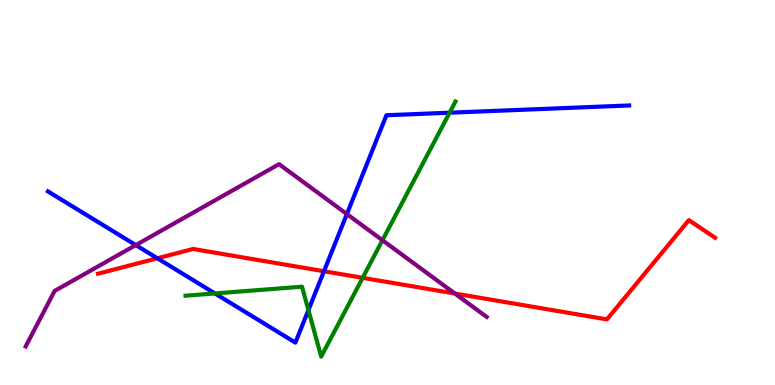[{'lines': ['blue', 'red'], 'intersections': [{'x': 2.03, 'y': 3.29}, {'x': 4.18, 'y': 2.95}]}, {'lines': ['green', 'red'], 'intersections': [{'x': 4.68, 'y': 2.78}]}, {'lines': ['purple', 'red'], 'intersections': [{'x': 5.87, 'y': 2.38}]}, {'lines': ['blue', 'green'], 'intersections': [{'x': 2.77, 'y': 2.38}, {'x': 3.98, 'y': 1.95}, {'x': 5.8, 'y': 7.07}]}, {'lines': ['blue', 'purple'], 'intersections': [{'x': 1.75, 'y': 3.63}, {'x': 4.48, 'y': 4.44}]}, {'lines': ['green', 'purple'], 'intersections': [{'x': 4.93, 'y': 3.76}]}]